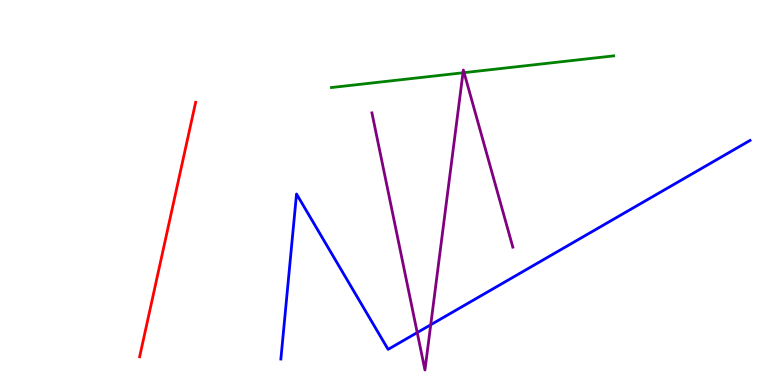[{'lines': ['blue', 'red'], 'intersections': []}, {'lines': ['green', 'red'], 'intersections': []}, {'lines': ['purple', 'red'], 'intersections': []}, {'lines': ['blue', 'green'], 'intersections': []}, {'lines': ['blue', 'purple'], 'intersections': [{'x': 5.38, 'y': 1.36}, {'x': 5.56, 'y': 1.56}]}, {'lines': ['green', 'purple'], 'intersections': [{'x': 5.97, 'y': 8.11}, {'x': 5.99, 'y': 8.11}]}]